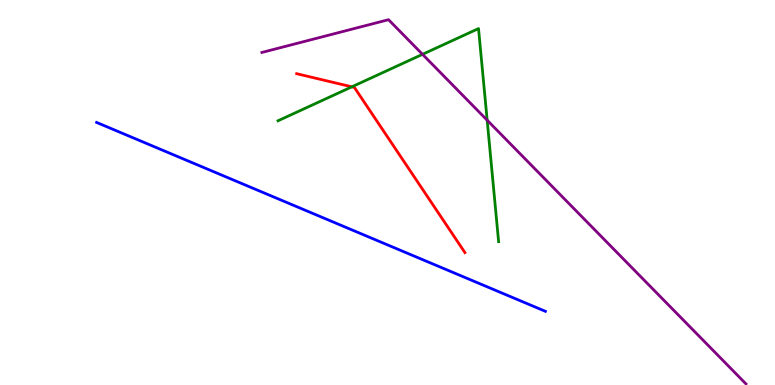[{'lines': ['blue', 'red'], 'intersections': []}, {'lines': ['green', 'red'], 'intersections': [{'x': 4.54, 'y': 7.74}]}, {'lines': ['purple', 'red'], 'intersections': []}, {'lines': ['blue', 'green'], 'intersections': []}, {'lines': ['blue', 'purple'], 'intersections': []}, {'lines': ['green', 'purple'], 'intersections': [{'x': 5.45, 'y': 8.59}, {'x': 6.29, 'y': 6.88}]}]